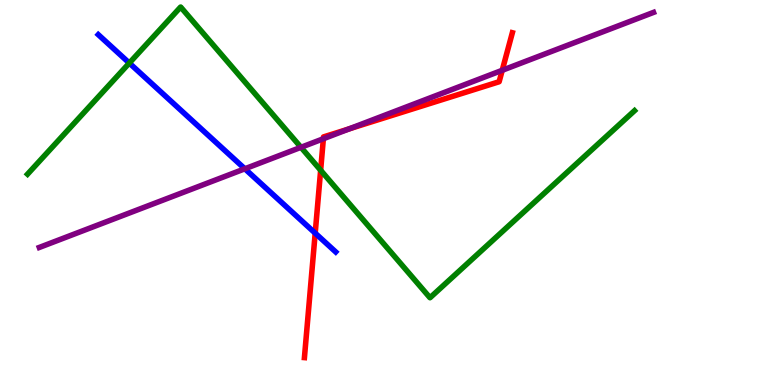[{'lines': ['blue', 'red'], 'intersections': [{'x': 4.07, 'y': 3.94}]}, {'lines': ['green', 'red'], 'intersections': [{'x': 4.14, 'y': 5.58}]}, {'lines': ['purple', 'red'], 'intersections': [{'x': 4.17, 'y': 6.4}, {'x': 4.51, 'y': 6.65}, {'x': 6.48, 'y': 8.17}]}, {'lines': ['blue', 'green'], 'intersections': [{'x': 1.67, 'y': 8.36}]}, {'lines': ['blue', 'purple'], 'intersections': [{'x': 3.16, 'y': 5.62}]}, {'lines': ['green', 'purple'], 'intersections': [{'x': 3.88, 'y': 6.17}]}]